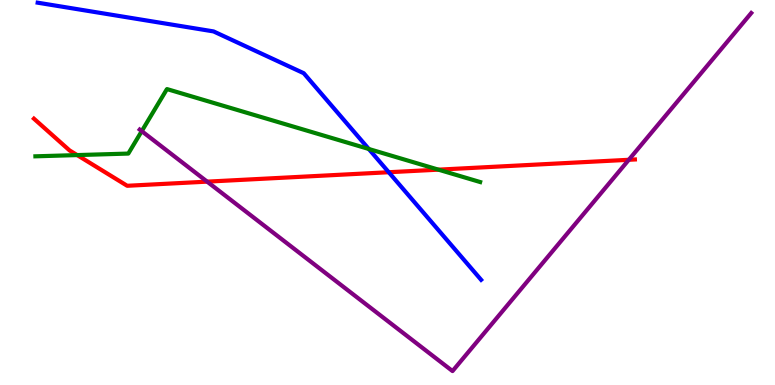[{'lines': ['blue', 'red'], 'intersections': [{'x': 5.02, 'y': 5.53}]}, {'lines': ['green', 'red'], 'intersections': [{'x': 0.996, 'y': 5.97}, {'x': 5.66, 'y': 5.59}]}, {'lines': ['purple', 'red'], 'intersections': [{'x': 2.67, 'y': 5.28}, {'x': 8.11, 'y': 5.85}]}, {'lines': ['blue', 'green'], 'intersections': [{'x': 4.76, 'y': 6.13}]}, {'lines': ['blue', 'purple'], 'intersections': []}, {'lines': ['green', 'purple'], 'intersections': [{'x': 1.83, 'y': 6.59}]}]